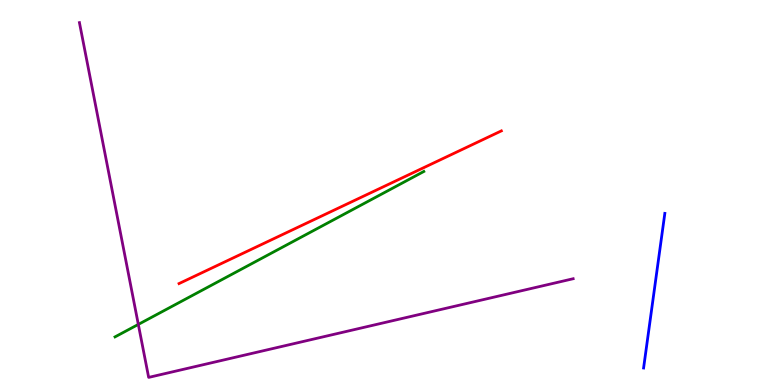[{'lines': ['blue', 'red'], 'intersections': []}, {'lines': ['green', 'red'], 'intersections': []}, {'lines': ['purple', 'red'], 'intersections': []}, {'lines': ['blue', 'green'], 'intersections': []}, {'lines': ['blue', 'purple'], 'intersections': []}, {'lines': ['green', 'purple'], 'intersections': [{'x': 1.78, 'y': 1.57}]}]